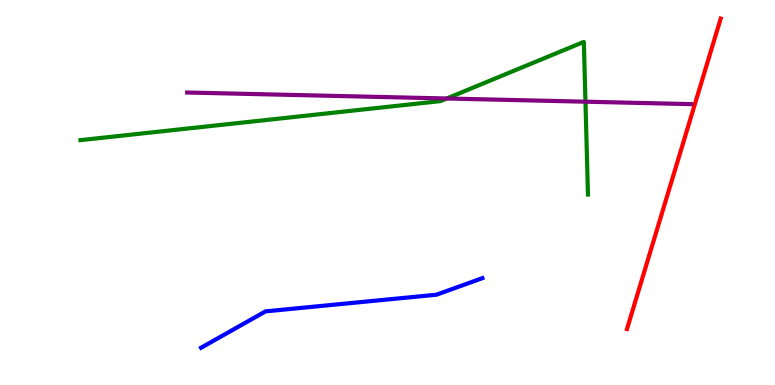[{'lines': ['blue', 'red'], 'intersections': []}, {'lines': ['green', 'red'], 'intersections': []}, {'lines': ['purple', 'red'], 'intersections': []}, {'lines': ['blue', 'green'], 'intersections': []}, {'lines': ['blue', 'purple'], 'intersections': []}, {'lines': ['green', 'purple'], 'intersections': [{'x': 5.77, 'y': 7.44}, {'x': 7.55, 'y': 7.36}]}]